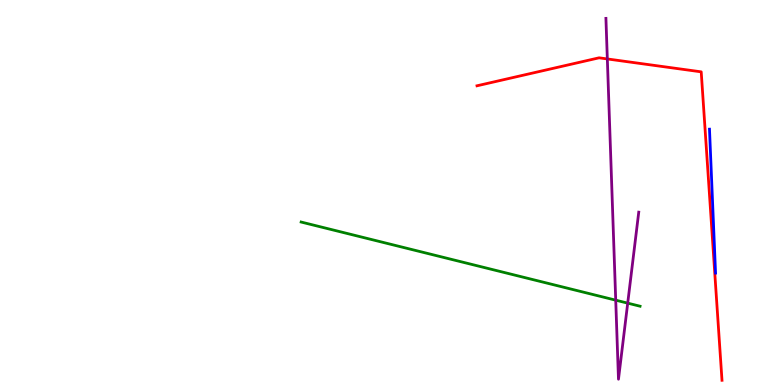[{'lines': ['blue', 'red'], 'intersections': []}, {'lines': ['green', 'red'], 'intersections': []}, {'lines': ['purple', 'red'], 'intersections': [{'x': 7.84, 'y': 8.47}]}, {'lines': ['blue', 'green'], 'intersections': []}, {'lines': ['blue', 'purple'], 'intersections': []}, {'lines': ['green', 'purple'], 'intersections': [{'x': 7.94, 'y': 2.2}, {'x': 8.1, 'y': 2.13}]}]